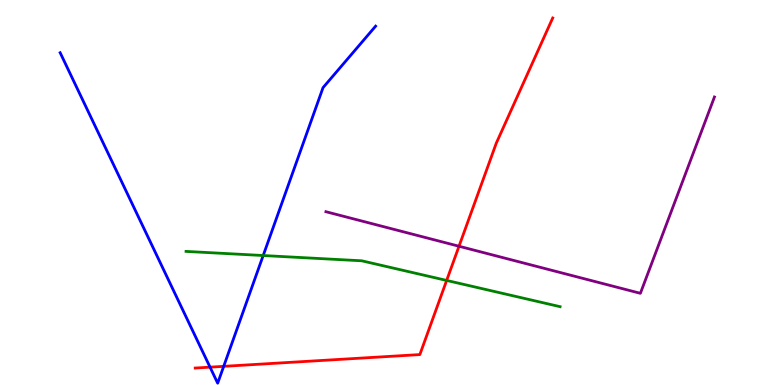[{'lines': ['blue', 'red'], 'intersections': [{'x': 2.71, 'y': 0.463}, {'x': 2.89, 'y': 0.485}]}, {'lines': ['green', 'red'], 'intersections': [{'x': 5.76, 'y': 2.72}]}, {'lines': ['purple', 'red'], 'intersections': [{'x': 5.92, 'y': 3.6}]}, {'lines': ['blue', 'green'], 'intersections': [{'x': 3.4, 'y': 3.36}]}, {'lines': ['blue', 'purple'], 'intersections': []}, {'lines': ['green', 'purple'], 'intersections': []}]